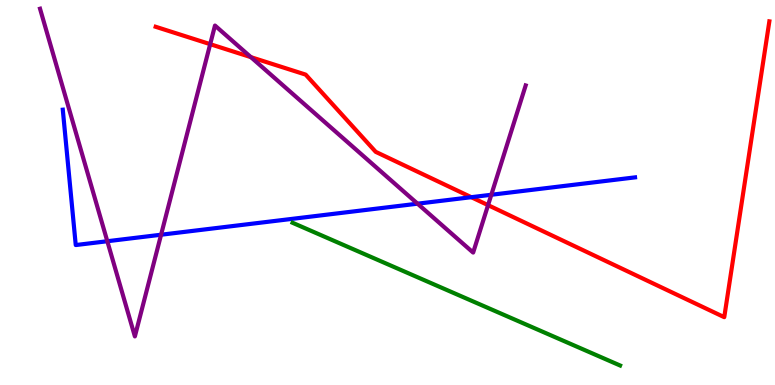[{'lines': ['blue', 'red'], 'intersections': [{'x': 6.08, 'y': 4.88}]}, {'lines': ['green', 'red'], 'intersections': []}, {'lines': ['purple', 'red'], 'intersections': [{'x': 2.71, 'y': 8.85}, {'x': 3.24, 'y': 8.52}, {'x': 6.3, 'y': 4.67}]}, {'lines': ['blue', 'green'], 'intersections': []}, {'lines': ['blue', 'purple'], 'intersections': [{'x': 1.38, 'y': 3.73}, {'x': 2.08, 'y': 3.9}, {'x': 5.39, 'y': 4.71}, {'x': 6.34, 'y': 4.94}]}, {'lines': ['green', 'purple'], 'intersections': []}]